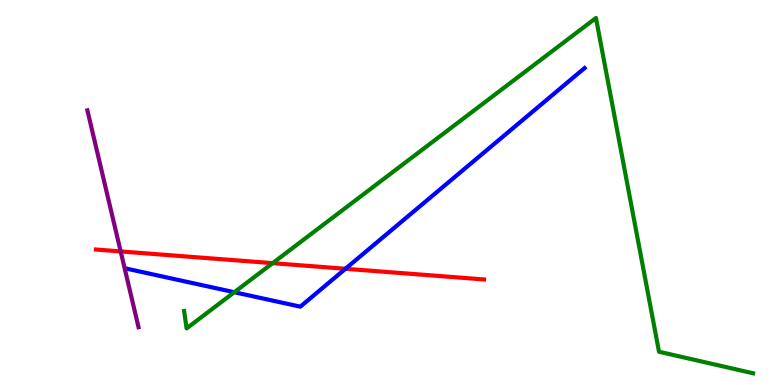[{'lines': ['blue', 'red'], 'intersections': [{'x': 4.46, 'y': 3.02}]}, {'lines': ['green', 'red'], 'intersections': [{'x': 3.52, 'y': 3.16}]}, {'lines': ['purple', 'red'], 'intersections': [{'x': 1.56, 'y': 3.47}]}, {'lines': ['blue', 'green'], 'intersections': [{'x': 3.02, 'y': 2.41}]}, {'lines': ['blue', 'purple'], 'intersections': []}, {'lines': ['green', 'purple'], 'intersections': []}]